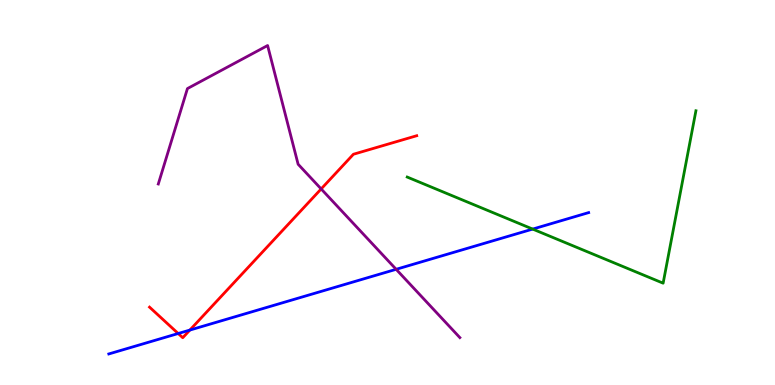[{'lines': ['blue', 'red'], 'intersections': [{'x': 2.3, 'y': 1.34}, {'x': 2.45, 'y': 1.43}]}, {'lines': ['green', 'red'], 'intersections': []}, {'lines': ['purple', 'red'], 'intersections': [{'x': 4.14, 'y': 5.09}]}, {'lines': ['blue', 'green'], 'intersections': [{'x': 6.87, 'y': 4.05}]}, {'lines': ['blue', 'purple'], 'intersections': [{'x': 5.11, 'y': 3.0}]}, {'lines': ['green', 'purple'], 'intersections': []}]